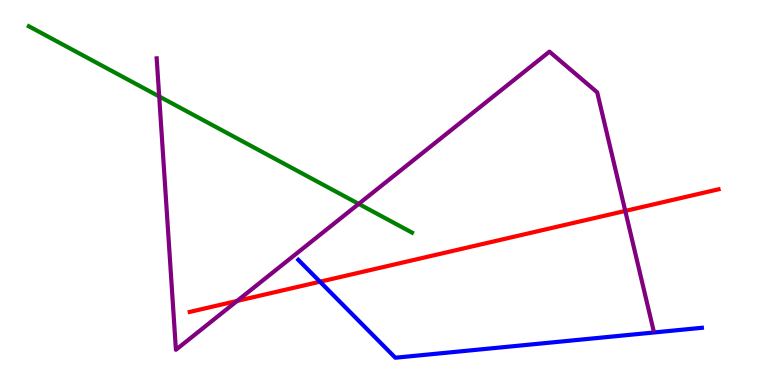[{'lines': ['blue', 'red'], 'intersections': [{'x': 4.13, 'y': 2.68}]}, {'lines': ['green', 'red'], 'intersections': []}, {'lines': ['purple', 'red'], 'intersections': [{'x': 3.06, 'y': 2.18}, {'x': 8.07, 'y': 4.52}]}, {'lines': ['blue', 'green'], 'intersections': []}, {'lines': ['blue', 'purple'], 'intersections': []}, {'lines': ['green', 'purple'], 'intersections': [{'x': 2.05, 'y': 7.49}, {'x': 4.63, 'y': 4.7}]}]